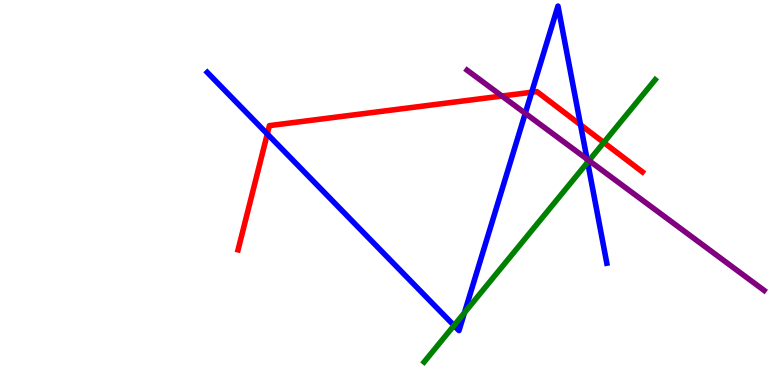[{'lines': ['blue', 'red'], 'intersections': [{'x': 3.45, 'y': 6.52}, {'x': 6.86, 'y': 7.6}, {'x': 7.49, 'y': 6.76}]}, {'lines': ['green', 'red'], 'intersections': [{'x': 7.79, 'y': 6.3}]}, {'lines': ['purple', 'red'], 'intersections': [{'x': 6.48, 'y': 7.51}]}, {'lines': ['blue', 'green'], 'intersections': [{'x': 5.86, 'y': 1.55}, {'x': 5.99, 'y': 1.88}, {'x': 7.58, 'y': 5.79}]}, {'lines': ['blue', 'purple'], 'intersections': [{'x': 6.78, 'y': 7.06}, {'x': 7.57, 'y': 5.87}]}, {'lines': ['green', 'purple'], 'intersections': [{'x': 7.6, 'y': 5.83}]}]